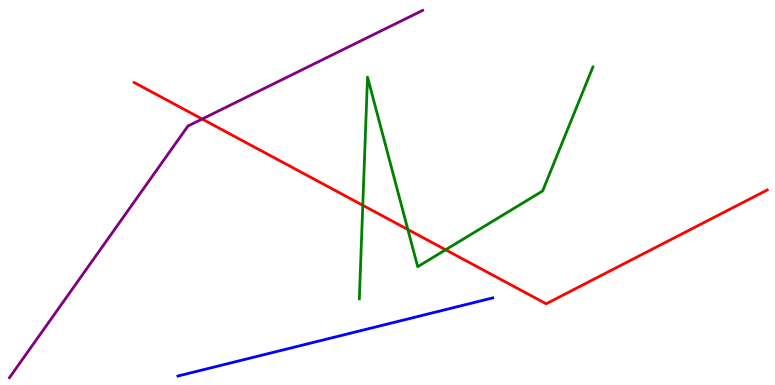[{'lines': ['blue', 'red'], 'intersections': []}, {'lines': ['green', 'red'], 'intersections': [{'x': 4.68, 'y': 4.67}, {'x': 5.26, 'y': 4.04}, {'x': 5.75, 'y': 3.51}]}, {'lines': ['purple', 'red'], 'intersections': [{'x': 2.61, 'y': 6.91}]}, {'lines': ['blue', 'green'], 'intersections': []}, {'lines': ['blue', 'purple'], 'intersections': []}, {'lines': ['green', 'purple'], 'intersections': []}]